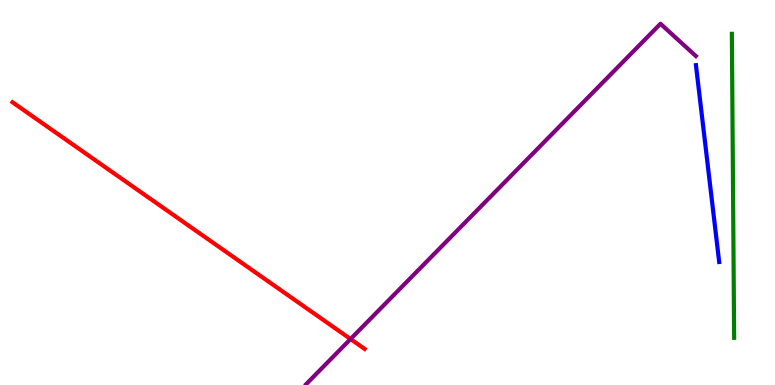[{'lines': ['blue', 'red'], 'intersections': []}, {'lines': ['green', 'red'], 'intersections': []}, {'lines': ['purple', 'red'], 'intersections': [{'x': 4.52, 'y': 1.19}]}, {'lines': ['blue', 'green'], 'intersections': []}, {'lines': ['blue', 'purple'], 'intersections': []}, {'lines': ['green', 'purple'], 'intersections': []}]